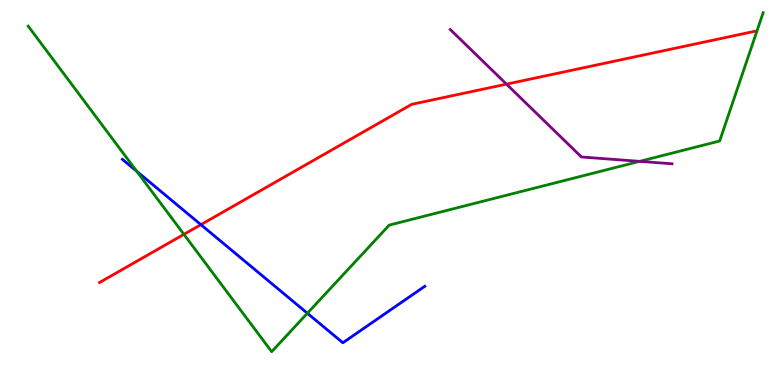[{'lines': ['blue', 'red'], 'intersections': [{'x': 2.59, 'y': 4.16}]}, {'lines': ['green', 'red'], 'intersections': [{'x': 2.37, 'y': 3.91}]}, {'lines': ['purple', 'red'], 'intersections': [{'x': 6.54, 'y': 7.81}]}, {'lines': ['blue', 'green'], 'intersections': [{'x': 1.76, 'y': 5.55}, {'x': 3.97, 'y': 1.86}]}, {'lines': ['blue', 'purple'], 'intersections': []}, {'lines': ['green', 'purple'], 'intersections': [{'x': 8.25, 'y': 5.81}]}]